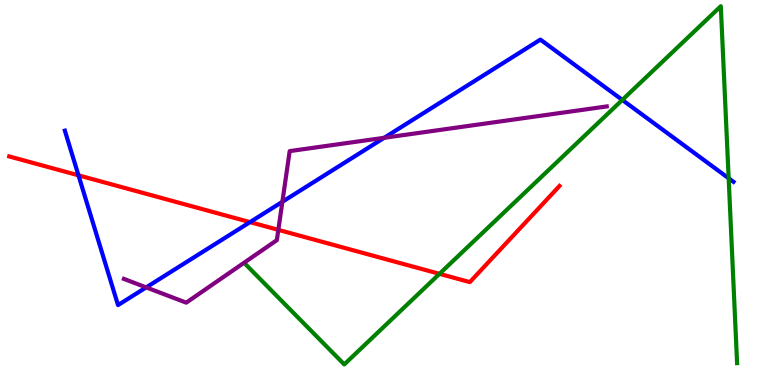[{'lines': ['blue', 'red'], 'intersections': [{'x': 1.01, 'y': 5.45}, {'x': 3.23, 'y': 4.23}]}, {'lines': ['green', 'red'], 'intersections': [{'x': 5.67, 'y': 2.89}]}, {'lines': ['purple', 'red'], 'intersections': [{'x': 3.59, 'y': 4.03}]}, {'lines': ['blue', 'green'], 'intersections': [{'x': 8.03, 'y': 7.4}, {'x': 9.4, 'y': 5.37}]}, {'lines': ['blue', 'purple'], 'intersections': [{'x': 1.89, 'y': 2.54}, {'x': 3.64, 'y': 4.76}, {'x': 4.96, 'y': 6.42}]}, {'lines': ['green', 'purple'], 'intersections': []}]